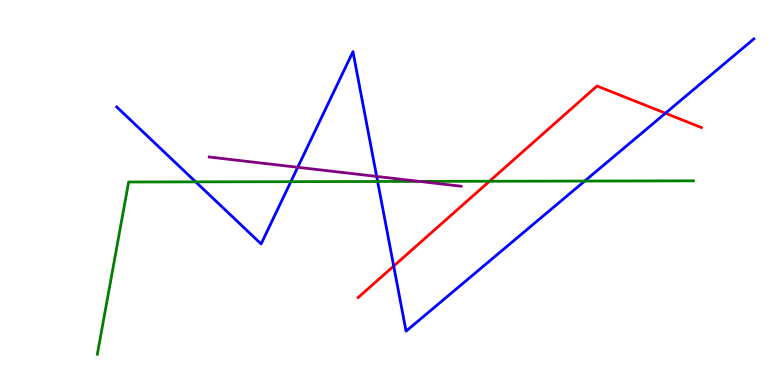[{'lines': ['blue', 'red'], 'intersections': [{'x': 5.08, 'y': 3.09}, {'x': 8.59, 'y': 7.06}]}, {'lines': ['green', 'red'], 'intersections': [{'x': 6.32, 'y': 5.29}]}, {'lines': ['purple', 'red'], 'intersections': []}, {'lines': ['blue', 'green'], 'intersections': [{'x': 2.52, 'y': 5.28}, {'x': 3.75, 'y': 5.28}, {'x': 4.87, 'y': 5.29}, {'x': 7.54, 'y': 5.3}]}, {'lines': ['blue', 'purple'], 'intersections': [{'x': 3.84, 'y': 5.65}, {'x': 4.86, 'y': 5.42}]}, {'lines': ['green', 'purple'], 'intersections': [{'x': 5.41, 'y': 5.29}]}]